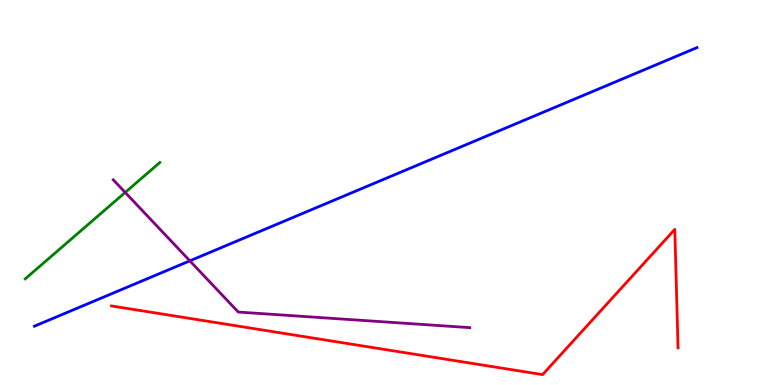[{'lines': ['blue', 'red'], 'intersections': []}, {'lines': ['green', 'red'], 'intersections': []}, {'lines': ['purple', 'red'], 'intersections': []}, {'lines': ['blue', 'green'], 'intersections': []}, {'lines': ['blue', 'purple'], 'intersections': [{'x': 2.45, 'y': 3.23}]}, {'lines': ['green', 'purple'], 'intersections': [{'x': 1.62, 'y': 5.0}]}]